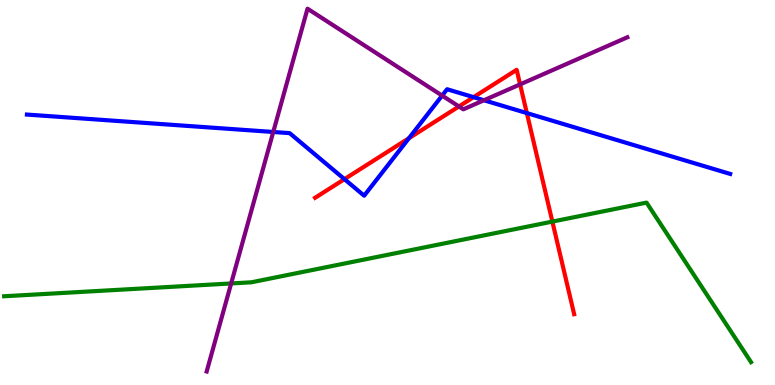[{'lines': ['blue', 'red'], 'intersections': [{'x': 4.44, 'y': 5.35}, {'x': 5.28, 'y': 6.41}, {'x': 6.11, 'y': 7.48}, {'x': 6.8, 'y': 7.06}]}, {'lines': ['green', 'red'], 'intersections': [{'x': 7.13, 'y': 4.24}]}, {'lines': ['purple', 'red'], 'intersections': [{'x': 5.92, 'y': 7.23}, {'x': 6.71, 'y': 7.81}]}, {'lines': ['blue', 'green'], 'intersections': []}, {'lines': ['blue', 'purple'], 'intersections': [{'x': 3.53, 'y': 6.57}, {'x': 5.7, 'y': 7.52}, {'x': 6.24, 'y': 7.4}]}, {'lines': ['green', 'purple'], 'intersections': [{'x': 2.98, 'y': 2.64}]}]